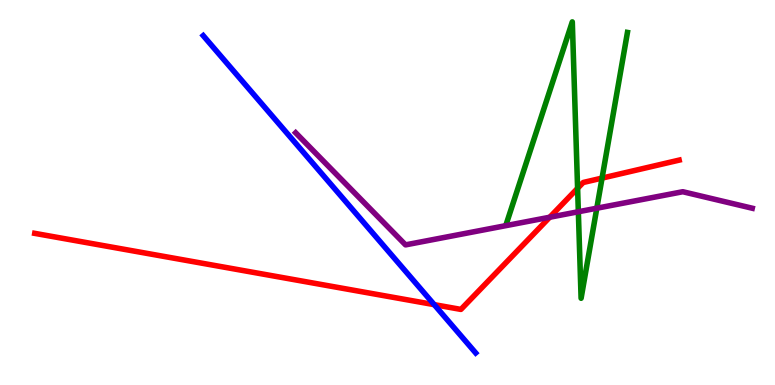[{'lines': ['blue', 'red'], 'intersections': [{'x': 5.6, 'y': 2.09}]}, {'lines': ['green', 'red'], 'intersections': [{'x': 7.45, 'y': 5.11}, {'x': 7.77, 'y': 5.37}]}, {'lines': ['purple', 'red'], 'intersections': [{'x': 7.09, 'y': 4.36}]}, {'lines': ['blue', 'green'], 'intersections': []}, {'lines': ['blue', 'purple'], 'intersections': []}, {'lines': ['green', 'purple'], 'intersections': [{'x': 7.46, 'y': 4.5}, {'x': 7.7, 'y': 4.59}]}]